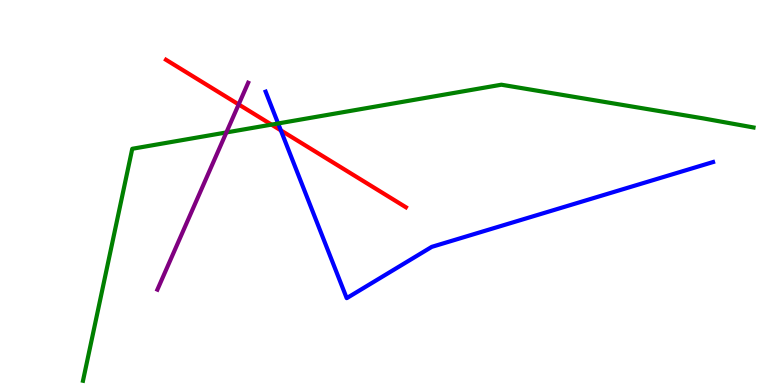[{'lines': ['blue', 'red'], 'intersections': [{'x': 3.62, 'y': 6.61}]}, {'lines': ['green', 'red'], 'intersections': [{'x': 3.5, 'y': 6.76}]}, {'lines': ['purple', 'red'], 'intersections': [{'x': 3.08, 'y': 7.29}]}, {'lines': ['blue', 'green'], 'intersections': [{'x': 3.59, 'y': 6.79}]}, {'lines': ['blue', 'purple'], 'intersections': []}, {'lines': ['green', 'purple'], 'intersections': [{'x': 2.92, 'y': 6.56}]}]